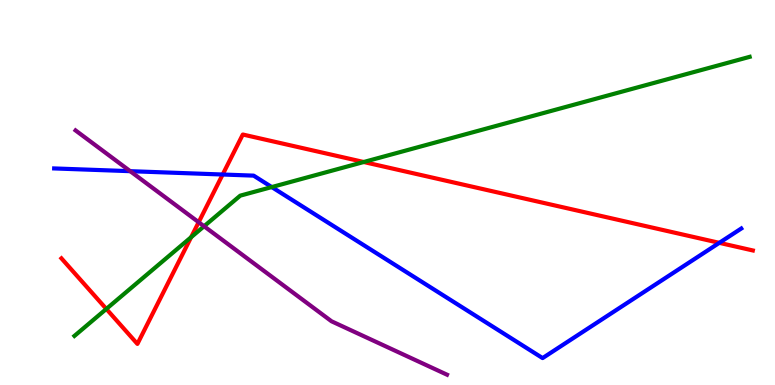[{'lines': ['blue', 'red'], 'intersections': [{'x': 2.87, 'y': 5.47}, {'x': 9.28, 'y': 3.69}]}, {'lines': ['green', 'red'], 'intersections': [{'x': 1.37, 'y': 1.98}, {'x': 2.47, 'y': 3.84}, {'x': 4.69, 'y': 5.79}]}, {'lines': ['purple', 'red'], 'intersections': [{'x': 2.56, 'y': 4.23}]}, {'lines': ['blue', 'green'], 'intersections': [{'x': 3.51, 'y': 5.14}]}, {'lines': ['blue', 'purple'], 'intersections': [{'x': 1.68, 'y': 5.55}]}, {'lines': ['green', 'purple'], 'intersections': [{'x': 2.63, 'y': 4.12}]}]